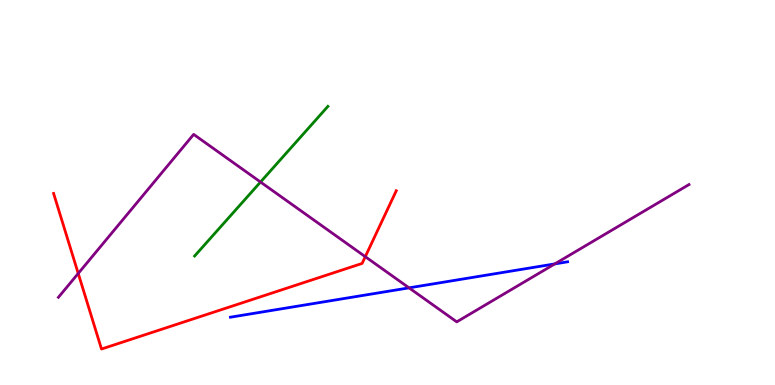[{'lines': ['blue', 'red'], 'intersections': []}, {'lines': ['green', 'red'], 'intersections': []}, {'lines': ['purple', 'red'], 'intersections': [{'x': 1.01, 'y': 2.9}, {'x': 4.71, 'y': 3.33}]}, {'lines': ['blue', 'green'], 'intersections': []}, {'lines': ['blue', 'purple'], 'intersections': [{'x': 5.28, 'y': 2.52}, {'x': 7.16, 'y': 3.15}]}, {'lines': ['green', 'purple'], 'intersections': [{'x': 3.36, 'y': 5.27}]}]